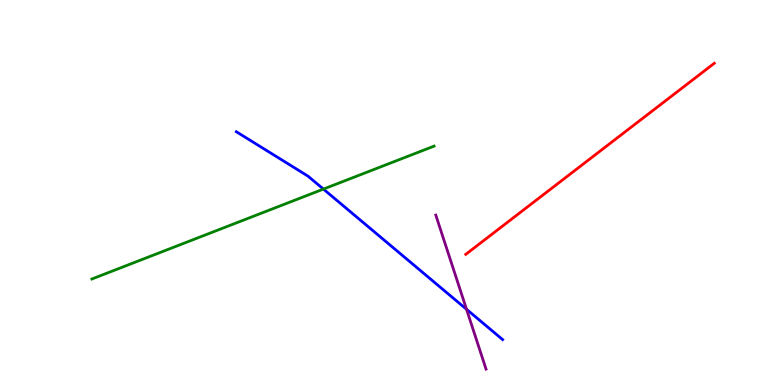[{'lines': ['blue', 'red'], 'intersections': []}, {'lines': ['green', 'red'], 'intersections': []}, {'lines': ['purple', 'red'], 'intersections': []}, {'lines': ['blue', 'green'], 'intersections': [{'x': 4.17, 'y': 5.09}]}, {'lines': ['blue', 'purple'], 'intersections': [{'x': 6.02, 'y': 1.97}]}, {'lines': ['green', 'purple'], 'intersections': []}]